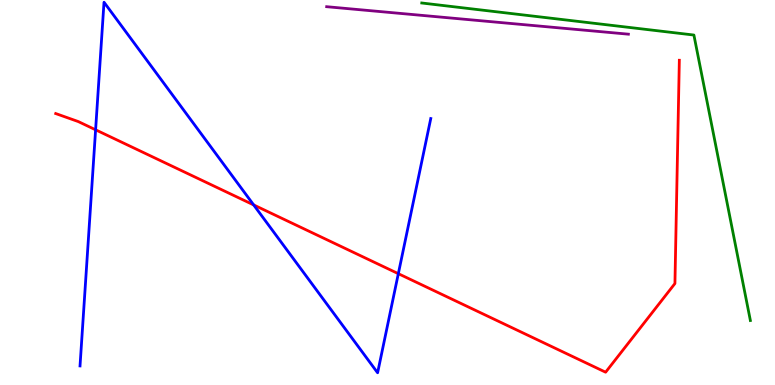[{'lines': ['blue', 'red'], 'intersections': [{'x': 1.23, 'y': 6.63}, {'x': 3.27, 'y': 4.68}, {'x': 5.14, 'y': 2.89}]}, {'lines': ['green', 'red'], 'intersections': []}, {'lines': ['purple', 'red'], 'intersections': []}, {'lines': ['blue', 'green'], 'intersections': []}, {'lines': ['blue', 'purple'], 'intersections': []}, {'lines': ['green', 'purple'], 'intersections': []}]